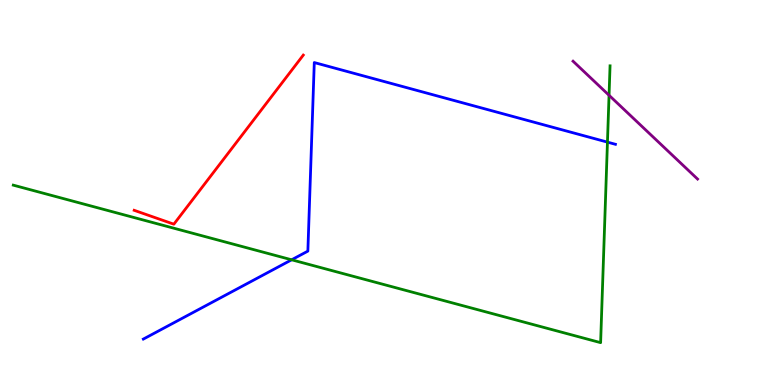[{'lines': ['blue', 'red'], 'intersections': []}, {'lines': ['green', 'red'], 'intersections': []}, {'lines': ['purple', 'red'], 'intersections': []}, {'lines': ['blue', 'green'], 'intersections': [{'x': 3.76, 'y': 3.25}, {'x': 7.84, 'y': 6.31}]}, {'lines': ['blue', 'purple'], 'intersections': []}, {'lines': ['green', 'purple'], 'intersections': [{'x': 7.86, 'y': 7.53}]}]